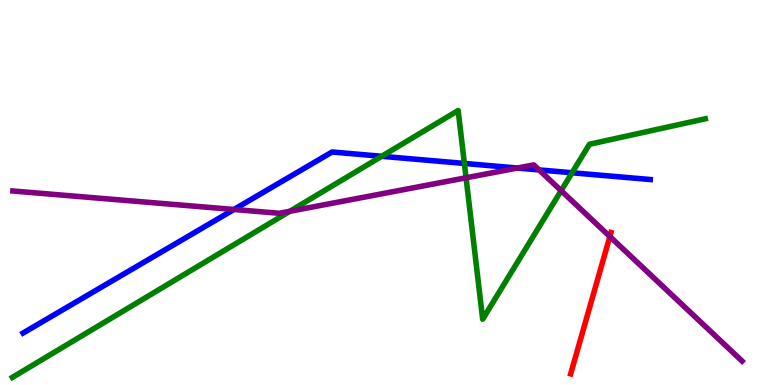[{'lines': ['blue', 'red'], 'intersections': []}, {'lines': ['green', 'red'], 'intersections': []}, {'lines': ['purple', 'red'], 'intersections': [{'x': 7.87, 'y': 3.86}]}, {'lines': ['blue', 'green'], 'intersections': [{'x': 4.93, 'y': 5.94}, {'x': 5.99, 'y': 5.75}, {'x': 7.38, 'y': 5.51}]}, {'lines': ['blue', 'purple'], 'intersections': [{'x': 3.02, 'y': 4.56}, {'x': 6.68, 'y': 5.64}, {'x': 6.96, 'y': 5.59}]}, {'lines': ['green', 'purple'], 'intersections': [{'x': 3.74, 'y': 4.51}, {'x': 6.01, 'y': 5.38}, {'x': 7.24, 'y': 5.05}]}]